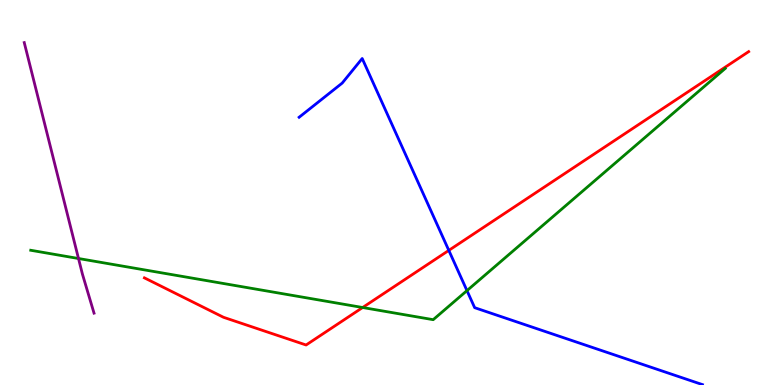[{'lines': ['blue', 'red'], 'intersections': [{'x': 5.79, 'y': 3.5}]}, {'lines': ['green', 'red'], 'intersections': [{'x': 4.68, 'y': 2.01}]}, {'lines': ['purple', 'red'], 'intersections': []}, {'lines': ['blue', 'green'], 'intersections': [{'x': 6.03, 'y': 2.45}]}, {'lines': ['blue', 'purple'], 'intersections': []}, {'lines': ['green', 'purple'], 'intersections': [{'x': 1.01, 'y': 3.29}]}]